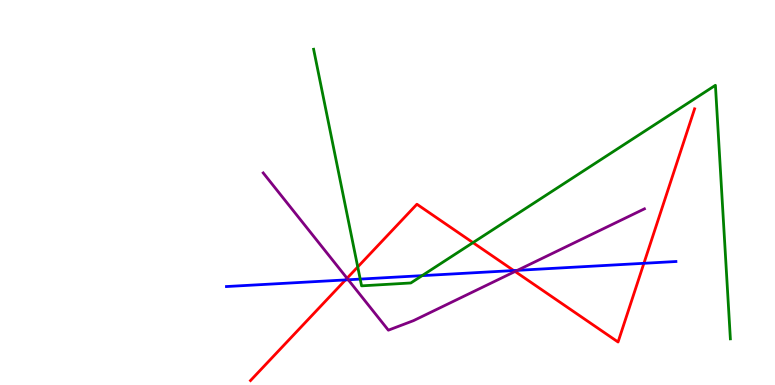[{'lines': ['blue', 'red'], 'intersections': [{'x': 4.46, 'y': 2.73}, {'x': 6.63, 'y': 2.97}, {'x': 8.31, 'y': 3.16}]}, {'lines': ['green', 'red'], 'intersections': [{'x': 4.62, 'y': 3.07}, {'x': 6.1, 'y': 3.7}]}, {'lines': ['purple', 'red'], 'intersections': [{'x': 4.48, 'y': 2.77}, {'x': 6.65, 'y': 2.95}]}, {'lines': ['blue', 'green'], 'intersections': [{'x': 4.65, 'y': 2.75}, {'x': 5.45, 'y': 2.84}]}, {'lines': ['blue', 'purple'], 'intersections': [{'x': 4.49, 'y': 2.73}, {'x': 6.68, 'y': 2.98}]}, {'lines': ['green', 'purple'], 'intersections': []}]